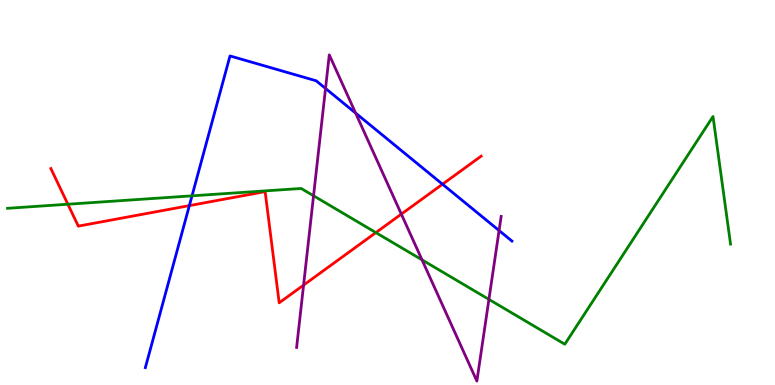[{'lines': ['blue', 'red'], 'intersections': [{'x': 2.44, 'y': 4.66}, {'x': 5.71, 'y': 5.22}]}, {'lines': ['green', 'red'], 'intersections': [{'x': 0.876, 'y': 4.7}, {'x': 4.85, 'y': 3.96}]}, {'lines': ['purple', 'red'], 'intersections': [{'x': 3.92, 'y': 2.59}, {'x': 5.18, 'y': 4.44}]}, {'lines': ['blue', 'green'], 'intersections': [{'x': 2.48, 'y': 4.91}]}, {'lines': ['blue', 'purple'], 'intersections': [{'x': 4.2, 'y': 7.7}, {'x': 4.59, 'y': 7.06}, {'x': 6.44, 'y': 4.01}]}, {'lines': ['green', 'purple'], 'intersections': [{'x': 4.05, 'y': 4.91}, {'x': 5.45, 'y': 3.25}, {'x': 6.31, 'y': 2.22}]}]